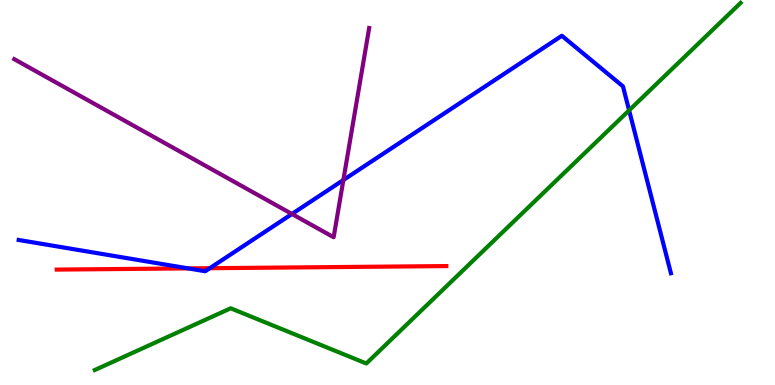[{'lines': ['blue', 'red'], 'intersections': [{'x': 2.43, 'y': 3.03}, {'x': 2.71, 'y': 3.03}]}, {'lines': ['green', 'red'], 'intersections': []}, {'lines': ['purple', 'red'], 'intersections': []}, {'lines': ['blue', 'green'], 'intersections': [{'x': 8.12, 'y': 7.13}]}, {'lines': ['blue', 'purple'], 'intersections': [{'x': 3.77, 'y': 4.44}, {'x': 4.43, 'y': 5.32}]}, {'lines': ['green', 'purple'], 'intersections': []}]